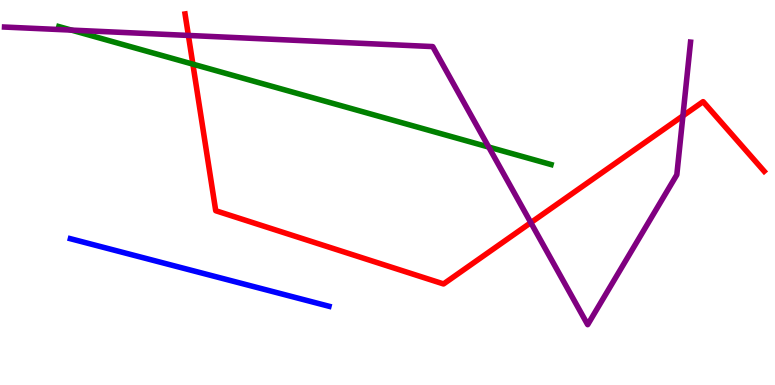[{'lines': ['blue', 'red'], 'intersections': []}, {'lines': ['green', 'red'], 'intersections': [{'x': 2.49, 'y': 8.33}]}, {'lines': ['purple', 'red'], 'intersections': [{'x': 2.43, 'y': 9.08}, {'x': 6.85, 'y': 4.22}, {'x': 8.81, 'y': 6.99}]}, {'lines': ['blue', 'green'], 'intersections': []}, {'lines': ['blue', 'purple'], 'intersections': []}, {'lines': ['green', 'purple'], 'intersections': [{'x': 0.921, 'y': 9.22}, {'x': 6.31, 'y': 6.18}]}]